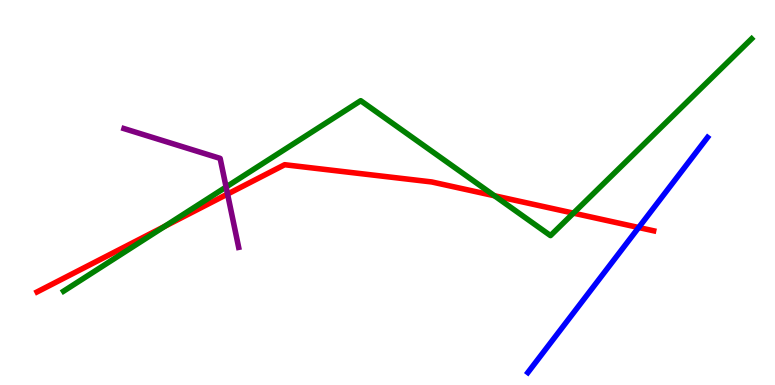[{'lines': ['blue', 'red'], 'intersections': [{'x': 8.24, 'y': 4.09}]}, {'lines': ['green', 'red'], 'intersections': [{'x': 2.12, 'y': 4.12}, {'x': 6.38, 'y': 4.92}, {'x': 7.4, 'y': 4.46}]}, {'lines': ['purple', 'red'], 'intersections': [{'x': 2.94, 'y': 4.96}]}, {'lines': ['blue', 'green'], 'intersections': []}, {'lines': ['blue', 'purple'], 'intersections': []}, {'lines': ['green', 'purple'], 'intersections': [{'x': 2.92, 'y': 5.14}]}]